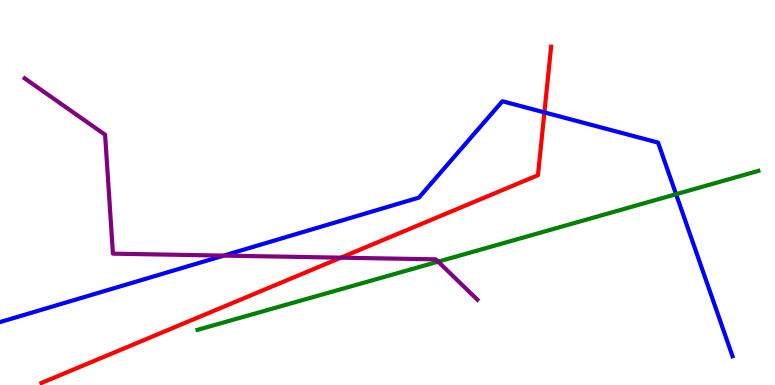[{'lines': ['blue', 'red'], 'intersections': [{'x': 7.02, 'y': 7.08}]}, {'lines': ['green', 'red'], 'intersections': []}, {'lines': ['purple', 'red'], 'intersections': [{'x': 4.4, 'y': 3.31}]}, {'lines': ['blue', 'green'], 'intersections': [{'x': 8.72, 'y': 4.96}]}, {'lines': ['blue', 'purple'], 'intersections': [{'x': 2.89, 'y': 3.36}]}, {'lines': ['green', 'purple'], 'intersections': [{'x': 5.65, 'y': 3.2}]}]